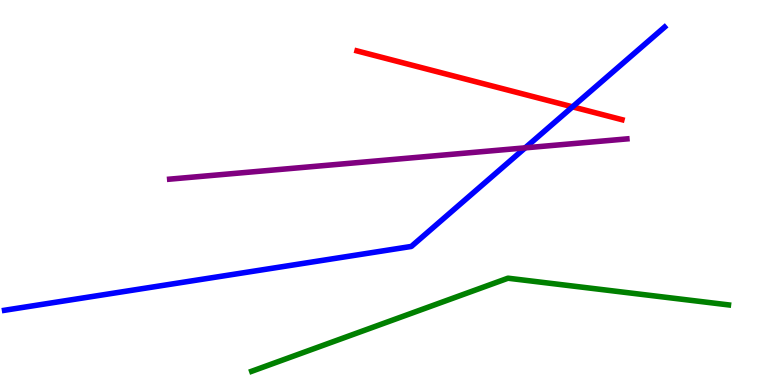[{'lines': ['blue', 'red'], 'intersections': [{'x': 7.39, 'y': 7.22}]}, {'lines': ['green', 'red'], 'intersections': []}, {'lines': ['purple', 'red'], 'intersections': []}, {'lines': ['blue', 'green'], 'intersections': []}, {'lines': ['blue', 'purple'], 'intersections': [{'x': 6.78, 'y': 6.16}]}, {'lines': ['green', 'purple'], 'intersections': []}]